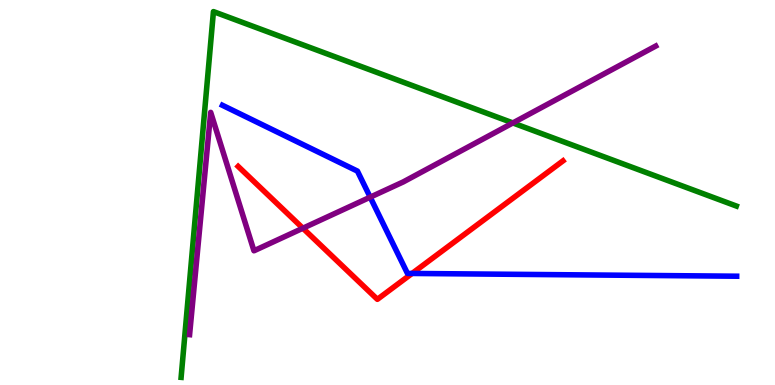[{'lines': ['blue', 'red'], 'intersections': [{'x': 5.32, 'y': 2.9}]}, {'lines': ['green', 'red'], 'intersections': []}, {'lines': ['purple', 'red'], 'intersections': [{'x': 3.91, 'y': 4.07}]}, {'lines': ['blue', 'green'], 'intersections': []}, {'lines': ['blue', 'purple'], 'intersections': [{'x': 4.78, 'y': 4.88}]}, {'lines': ['green', 'purple'], 'intersections': [{'x': 6.62, 'y': 6.81}]}]